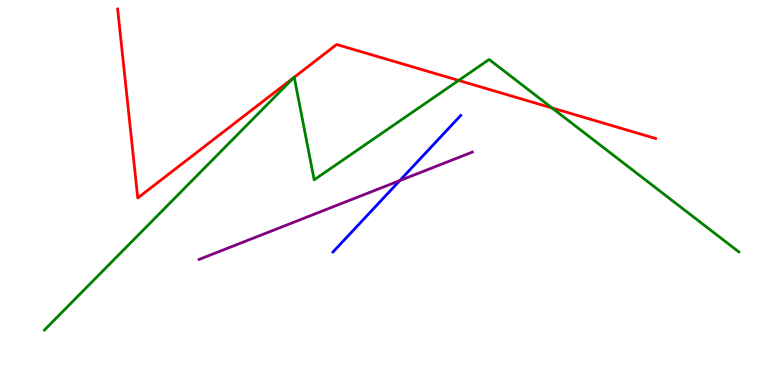[{'lines': ['blue', 'red'], 'intersections': []}, {'lines': ['green', 'red'], 'intersections': [{'x': 3.79, 'y': 7.99}, {'x': 3.8, 'y': 7.99}, {'x': 5.92, 'y': 7.91}, {'x': 7.12, 'y': 7.2}]}, {'lines': ['purple', 'red'], 'intersections': []}, {'lines': ['blue', 'green'], 'intersections': []}, {'lines': ['blue', 'purple'], 'intersections': [{'x': 5.16, 'y': 5.31}]}, {'lines': ['green', 'purple'], 'intersections': []}]